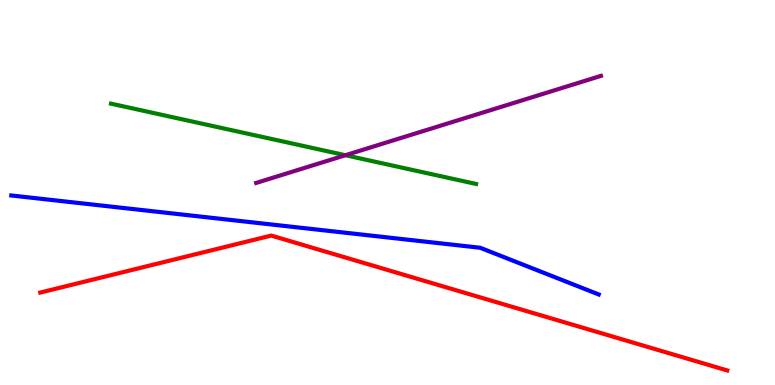[{'lines': ['blue', 'red'], 'intersections': []}, {'lines': ['green', 'red'], 'intersections': []}, {'lines': ['purple', 'red'], 'intersections': []}, {'lines': ['blue', 'green'], 'intersections': []}, {'lines': ['blue', 'purple'], 'intersections': []}, {'lines': ['green', 'purple'], 'intersections': [{'x': 4.46, 'y': 5.97}]}]